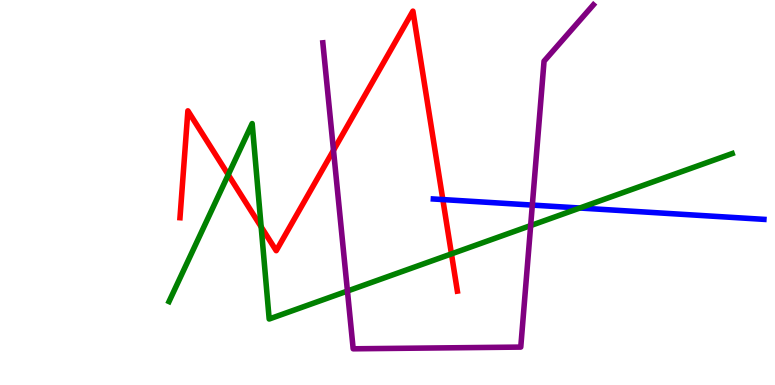[{'lines': ['blue', 'red'], 'intersections': [{'x': 5.71, 'y': 4.82}]}, {'lines': ['green', 'red'], 'intersections': [{'x': 2.95, 'y': 5.46}, {'x': 3.37, 'y': 4.11}, {'x': 5.83, 'y': 3.41}]}, {'lines': ['purple', 'red'], 'intersections': [{'x': 4.3, 'y': 6.1}]}, {'lines': ['blue', 'green'], 'intersections': [{'x': 7.48, 'y': 4.6}]}, {'lines': ['blue', 'purple'], 'intersections': [{'x': 6.87, 'y': 4.67}]}, {'lines': ['green', 'purple'], 'intersections': [{'x': 4.48, 'y': 2.44}, {'x': 6.85, 'y': 4.14}]}]